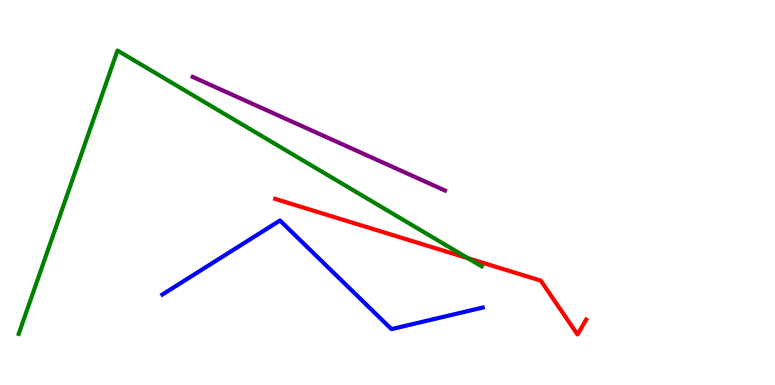[{'lines': ['blue', 'red'], 'intersections': []}, {'lines': ['green', 'red'], 'intersections': [{'x': 6.04, 'y': 3.29}]}, {'lines': ['purple', 'red'], 'intersections': []}, {'lines': ['blue', 'green'], 'intersections': []}, {'lines': ['blue', 'purple'], 'intersections': []}, {'lines': ['green', 'purple'], 'intersections': []}]